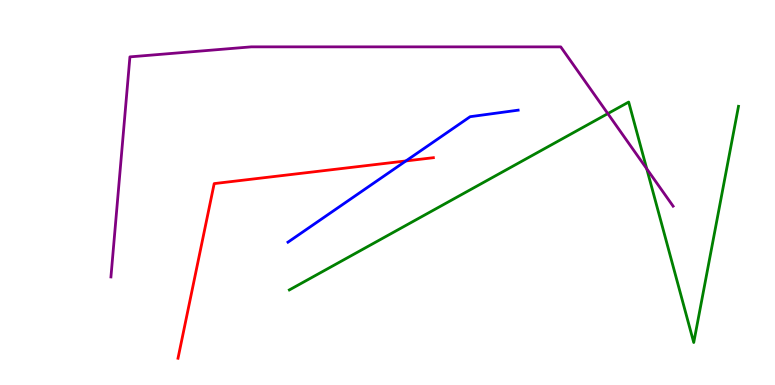[{'lines': ['blue', 'red'], 'intersections': [{'x': 5.24, 'y': 5.82}]}, {'lines': ['green', 'red'], 'intersections': []}, {'lines': ['purple', 'red'], 'intersections': []}, {'lines': ['blue', 'green'], 'intersections': []}, {'lines': ['blue', 'purple'], 'intersections': []}, {'lines': ['green', 'purple'], 'intersections': [{'x': 7.84, 'y': 7.05}, {'x': 8.34, 'y': 5.62}]}]